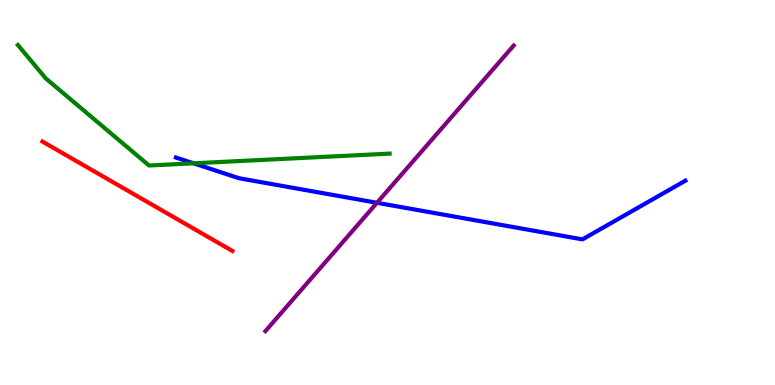[{'lines': ['blue', 'red'], 'intersections': []}, {'lines': ['green', 'red'], 'intersections': []}, {'lines': ['purple', 'red'], 'intersections': []}, {'lines': ['blue', 'green'], 'intersections': [{'x': 2.5, 'y': 5.76}]}, {'lines': ['blue', 'purple'], 'intersections': [{'x': 4.86, 'y': 4.73}]}, {'lines': ['green', 'purple'], 'intersections': []}]